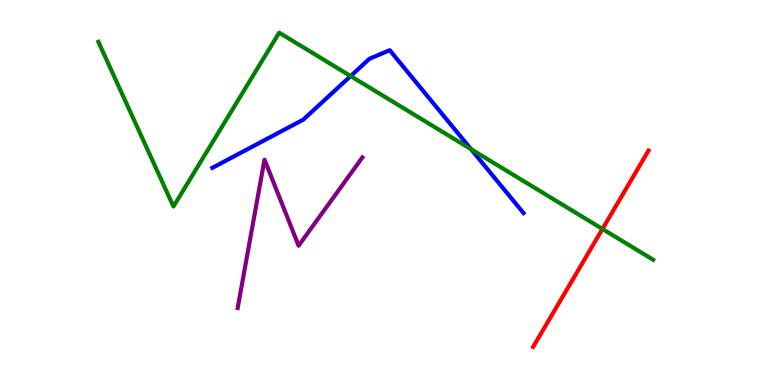[{'lines': ['blue', 'red'], 'intersections': []}, {'lines': ['green', 'red'], 'intersections': [{'x': 7.77, 'y': 4.05}]}, {'lines': ['purple', 'red'], 'intersections': []}, {'lines': ['blue', 'green'], 'intersections': [{'x': 4.52, 'y': 8.02}, {'x': 6.08, 'y': 6.13}]}, {'lines': ['blue', 'purple'], 'intersections': []}, {'lines': ['green', 'purple'], 'intersections': []}]